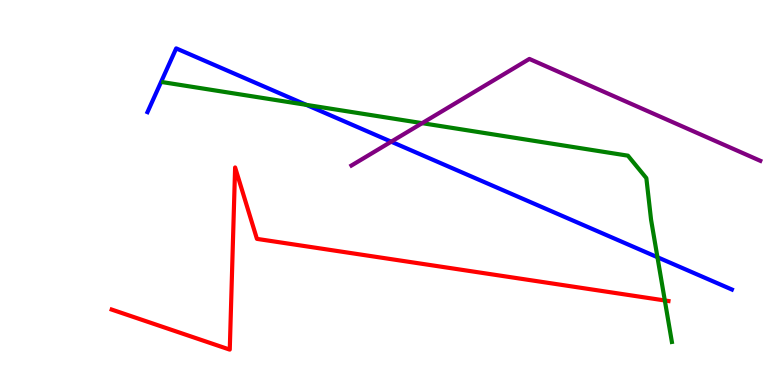[{'lines': ['blue', 'red'], 'intersections': []}, {'lines': ['green', 'red'], 'intersections': [{'x': 8.58, 'y': 2.2}]}, {'lines': ['purple', 'red'], 'intersections': []}, {'lines': ['blue', 'green'], 'intersections': [{'x': 3.95, 'y': 7.28}, {'x': 8.48, 'y': 3.32}]}, {'lines': ['blue', 'purple'], 'intersections': [{'x': 5.05, 'y': 6.32}]}, {'lines': ['green', 'purple'], 'intersections': [{'x': 5.45, 'y': 6.8}]}]